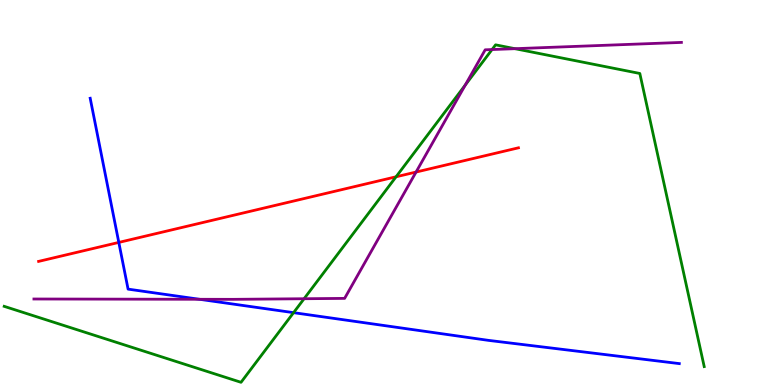[{'lines': ['blue', 'red'], 'intersections': [{'x': 1.53, 'y': 3.7}]}, {'lines': ['green', 'red'], 'intersections': [{'x': 5.11, 'y': 5.41}]}, {'lines': ['purple', 'red'], 'intersections': [{'x': 5.37, 'y': 5.53}]}, {'lines': ['blue', 'green'], 'intersections': [{'x': 3.79, 'y': 1.88}]}, {'lines': ['blue', 'purple'], 'intersections': [{'x': 2.57, 'y': 2.23}]}, {'lines': ['green', 'purple'], 'intersections': [{'x': 3.92, 'y': 2.24}, {'x': 6.0, 'y': 7.79}, {'x': 6.35, 'y': 8.71}, {'x': 6.64, 'y': 8.74}]}]